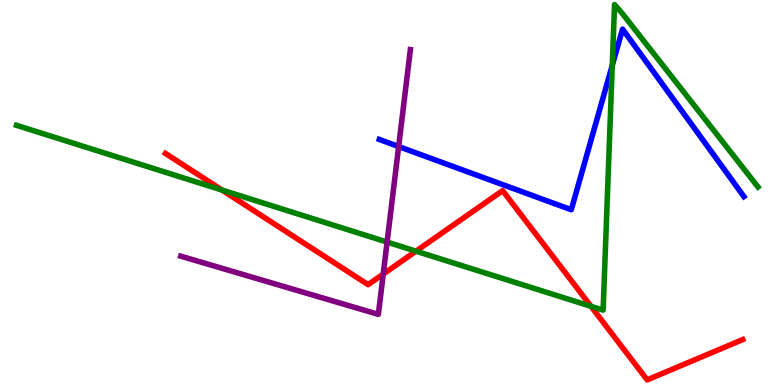[{'lines': ['blue', 'red'], 'intersections': []}, {'lines': ['green', 'red'], 'intersections': [{'x': 2.86, 'y': 5.06}, {'x': 5.37, 'y': 3.48}, {'x': 7.63, 'y': 2.04}]}, {'lines': ['purple', 'red'], 'intersections': [{'x': 4.94, 'y': 2.88}]}, {'lines': ['blue', 'green'], 'intersections': [{'x': 7.9, 'y': 8.3}]}, {'lines': ['blue', 'purple'], 'intersections': [{'x': 5.14, 'y': 6.19}]}, {'lines': ['green', 'purple'], 'intersections': [{'x': 4.99, 'y': 3.71}]}]